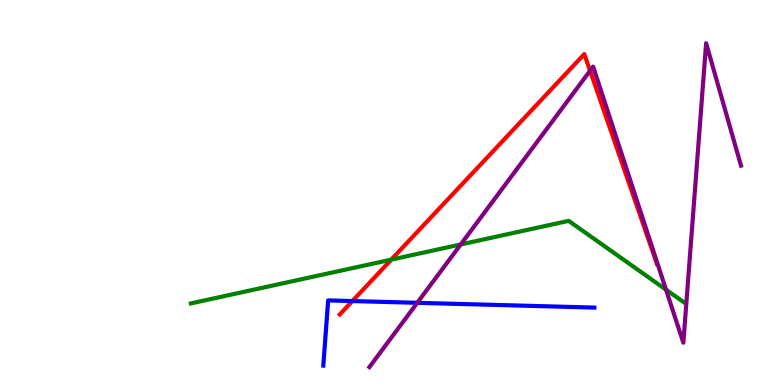[{'lines': ['blue', 'red'], 'intersections': [{'x': 4.55, 'y': 2.18}]}, {'lines': ['green', 'red'], 'intersections': [{'x': 5.05, 'y': 3.26}]}, {'lines': ['purple', 'red'], 'intersections': [{'x': 7.61, 'y': 8.16}]}, {'lines': ['blue', 'green'], 'intersections': []}, {'lines': ['blue', 'purple'], 'intersections': [{'x': 5.38, 'y': 2.13}]}, {'lines': ['green', 'purple'], 'intersections': [{'x': 5.94, 'y': 3.65}, {'x': 8.59, 'y': 2.48}]}]